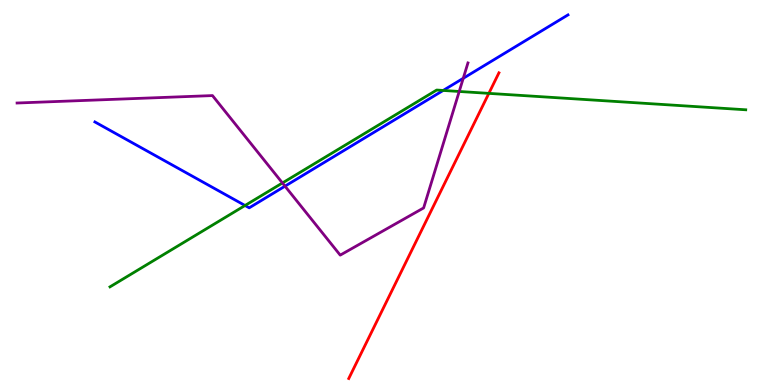[{'lines': ['blue', 'red'], 'intersections': []}, {'lines': ['green', 'red'], 'intersections': [{'x': 6.31, 'y': 7.57}]}, {'lines': ['purple', 'red'], 'intersections': []}, {'lines': ['blue', 'green'], 'intersections': [{'x': 3.16, 'y': 4.66}, {'x': 5.72, 'y': 7.65}]}, {'lines': ['blue', 'purple'], 'intersections': [{'x': 3.68, 'y': 5.16}, {'x': 5.98, 'y': 7.97}]}, {'lines': ['green', 'purple'], 'intersections': [{'x': 3.64, 'y': 5.25}, {'x': 5.93, 'y': 7.62}]}]